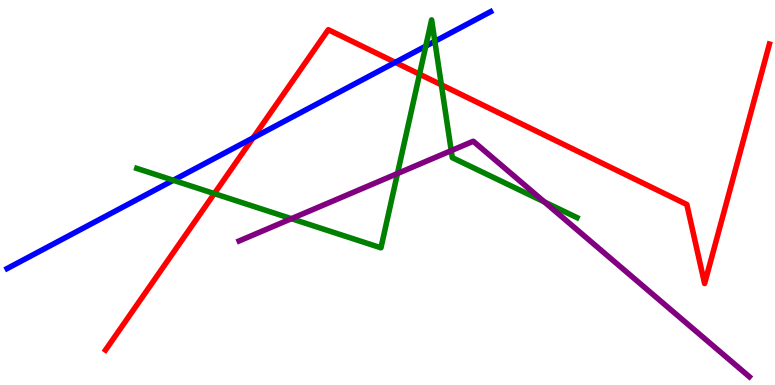[{'lines': ['blue', 'red'], 'intersections': [{'x': 3.27, 'y': 6.42}, {'x': 5.1, 'y': 8.38}]}, {'lines': ['green', 'red'], 'intersections': [{'x': 2.77, 'y': 4.97}, {'x': 5.41, 'y': 8.07}, {'x': 5.69, 'y': 7.8}]}, {'lines': ['purple', 'red'], 'intersections': []}, {'lines': ['blue', 'green'], 'intersections': [{'x': 2.24, 'y': 5.32}, {'x': 5.49, 'y': 8.8}, {'x': 5.61, 'y': 8.93}]}, {'lines': ['blue', 'purple'], 'intersections': []}, {'lines': ['green', 'purple'], 'intersections': [{'x': 3.76, 'y': 4.32}, {'x': 5.13, 'y': 5.49}, {'x': 5.82, 'y': 6.09}, {'x': 7.03, 'y': 4.75}]}]